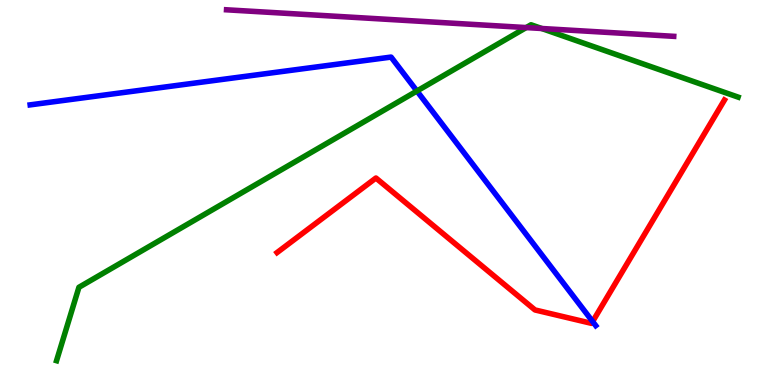[{'lines': ['blue', 'red'], 'intersections': [{'x': 7.65, 'y': 1.65}]}, {'lines': ['green', 'red'], 'intersections': []}, {'lines': ['purple', 'red'], 'intersections': []}, {'lines': ['blue', 'green'], 'intersections': [{'x': 5.38, 'y': 7.64}]}, {'lines': ['blue', 'purple'], 'intersections': []}, {'lines': ['green', 'purple'], 'intersections': [{'x': 6.79, 'y': 9.28}, {'x': 6.99, 'y': 9.26}]}]